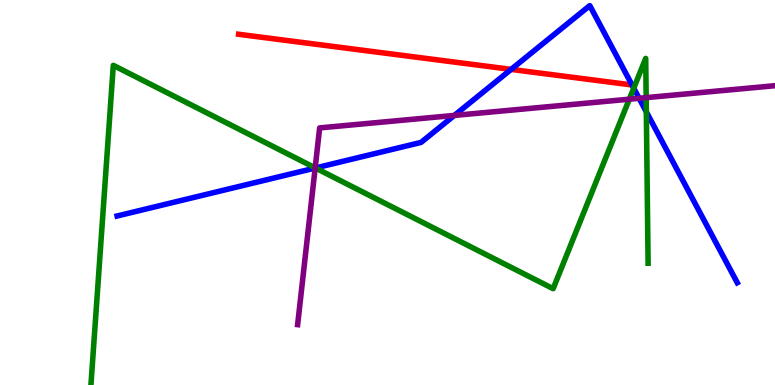[{'lines': ['blue', 'red'], 'intersections': [{'x': 6.6, 'y': 8.2}]}, {'lines': ['green', 'red'], 'intersections': []}, {'lines': ['purple', 'red'], 'intersections': []}, {'lines': ['blue', 'green'], 'intersections': [{'x': 4.07, 'y': 5.64}, {'x': 8.18, 'y': 7.71}, {'x': 8.34, 'y': 7.09}]}, {'lines': ['blue', 'purple'], 'intersections': [{'x': 4.07, 'y': 5.64}, {'x': 5.86, 'y': 7.0}, {'x': 8.25, 'y': 7.45}]}, {'lines': ['green', 'purple'], 'intersections': [{'x': 4.07, 'y': 5.64}, {'x': 8.12, 'y': 7.42}, {'x': 8.34, 'y': 7.46}]}]